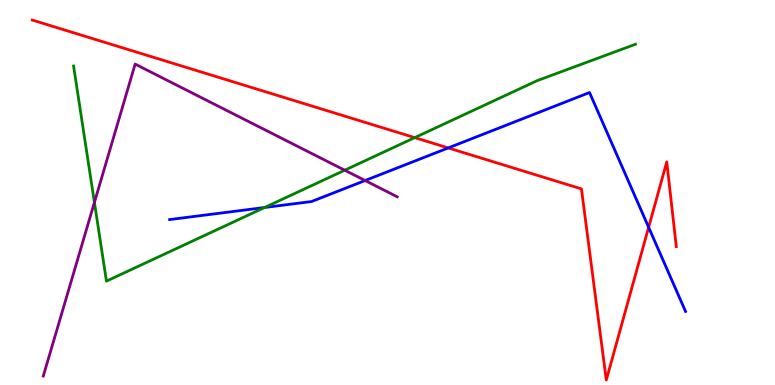[{'lines': ['blue', 'red'], 'intersections': [{'x': 5.78, 'y': 6.16}, {'x': 8.37, 'y': 4.1}]}, {'lines': ['green', 'red'], 'intersections': [{'x': 5.35, 'y': 6.43}]}, {'lines': ['purple', 'red'], 'intersections': []}, {'lines': ['blue', 'green'], 'intersections': [{'x': 3.41, 'y': 4.61}]}, {'lines': ['blue', 'purple'], 'intersections': [{'x': 4.71, 'y': 5.31}]}, {'lines': ['green', 'purple'], 'intersections': [{'x': 1.22, 'y': 4.74}, {'x': 4.45, 'y': 5.58}]}]